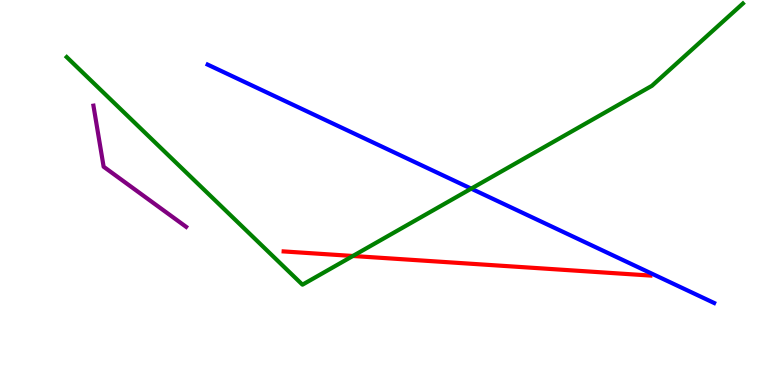[{'lines': ['blue', 'red'], 'intersections': []}, {'lines': ['green', 'red'], 'intersections': [{'x': 4.55, 'y': 3.35}]}, {'lines': ['purple', 'red'], 'intersections': []}, {'lines': ['blue', 'green'], 'intersections': [{'x': 6.08, 'y': 5.1}]}, {'lines': ['blue', 'purple'], 'intersections': []}, {'lines': ['green', 'purple'], 'intersections': []}]